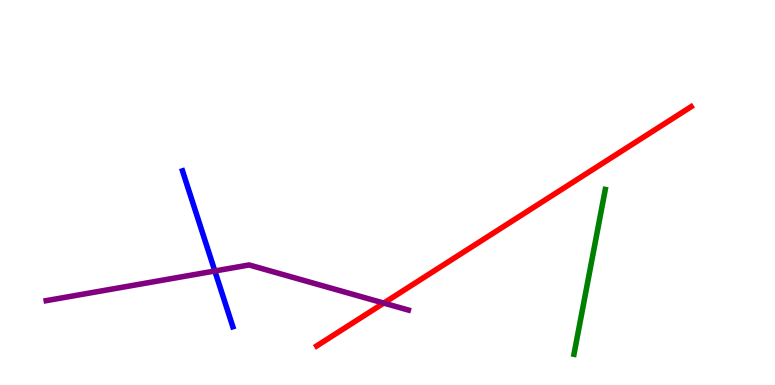[{'lines': ['blue', 'red'], 'intersections': []}, {'lines': ['green', 'red'], 'intersections': []}, {'lines': ['purple', 'red'], 'intersections': [{'x': 4.95, 'y': 2.13}]}, {'lines': ['blue', 'green'], 'intersections': []}, {'lines': ['blue', 'purple'], 'intersections': [{'x': 2.77, 'y': 2.96}]}, {'lines': ['green', 'purple'], 'intersections': []}]